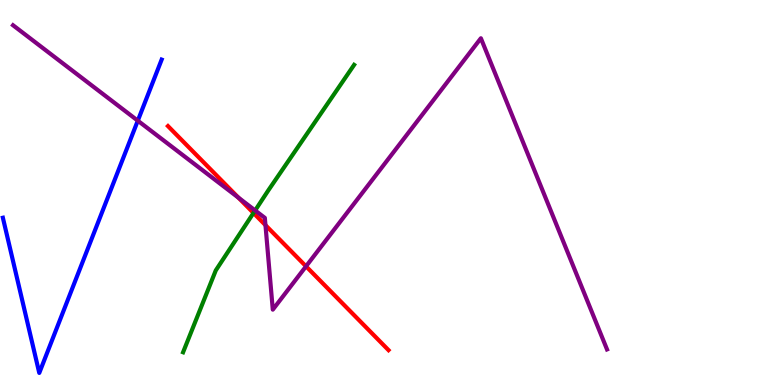[{'lines': ['blue', 'red'], 'intersections': []}, {'lines': ['green', 'red'], 'intersections': [{'x': 3.27, 'y': 4.47}]}, {'lines': ['purple', 'red'], 'intersections': [{'x': 3.08, 'y': 4.87}, {'x': 3.43, 'y': 4.15}, {'x': 3.95, 'y': 3.08}]}, {'lines': ['blue', 'green'], 'intersections': []}, {'lines': ['blue', 'purple'], 'intersections': [{'x': 1.78, 'y': 6.87}]}, {'lines': ['green', 'purple'], 'intersections': [{'x': 3.29, 'y': 4.53}]}]